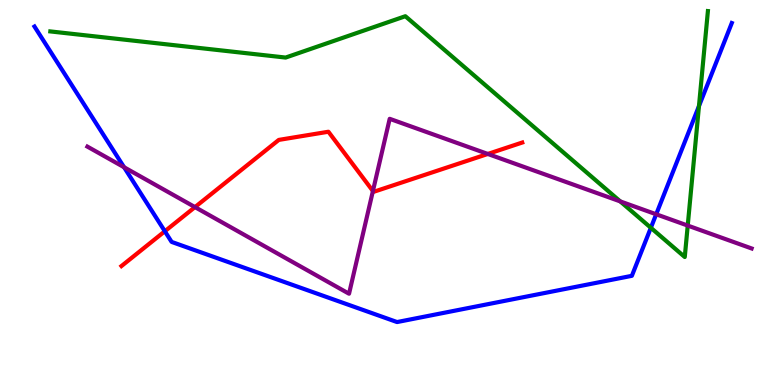[{'lines': ['blue', 'red'], 'intersections': [{'x': 2.13, 'y': 3.99}]}, {'lines': ['green', 'red'], 'intersections': []}, {'lines': ['purple', 'red'], 'intersections': [{'x': 2.52, 'y': 4.62}, {'x': 4.81, 'y': 5.04}, {'x': 6.29, 'y': 6.0}]}, {'lines': ['blue', 'green'], 'intersections': [{'x': 8.4, 'y': 4.08}, {'x': 9.02, 'y': 7.24}]}, {'lines': ['blue', 'purple'], 'intersections': [{'x': 1.6, 'y': 5.66}, {'x': 8.47, 'y': 4.43}]}, {'lines': ['green', 'purple'], 'intersections': [{'x': 8.0, 'y': 4.77}, {'x': 8.87, 'y': 4.14}]}]